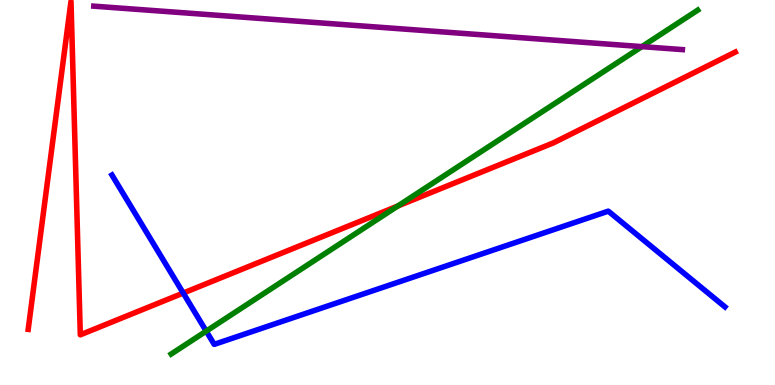[{'lines': ['blue', 'red'], 'intersections': [{'x': 2.36, 'y': 2.39}]}, {'lines': ['green', 'red'], 'intersections': [{'x': 5.13, 'y': 4.65}]}, {'lines': ['purple', 'red'], 'intersections': []}, {'lines': ['blue', 'green'], 'intersections': [{'x': 2.66, 'y': 1.4}]}, {'lines': ['blue', 'purple'], 'intersections': []}, {'lines': ['green', 'purple'], 'intersections': [{'x': 8.28, 'y': 8.79}]}]